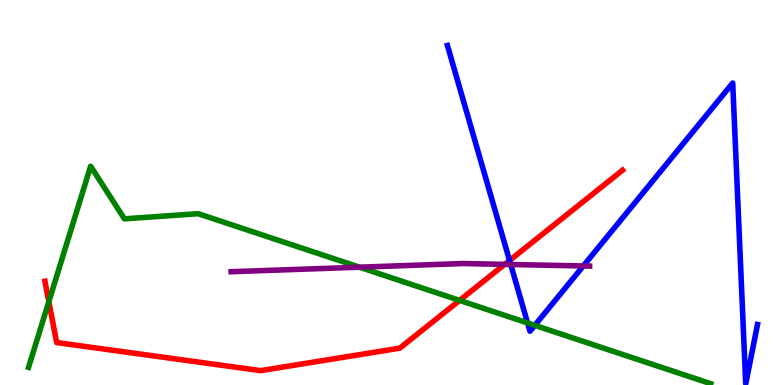[{'lines': ['blue', 'red'], 'intersections': [{'x': 6.57, 'y': 3.23}]}, {'lines': ['green', 'red'], 'intersections': [{'x': 0.63, 'y': 2.17}, {'x': 5.93, 'y': 2.2}]}, {'lines': ['purple', 'red'], 'intersections': [{'x': 6.51, 'y': 3.13}]}, {'lines': ['blue', 'green'], 'intersections': [{'x': 6.81, 'y': 1.61}, {'x': 6.9, 'y': 1.55}]}, {'lines': ['blue', 'purple'], 'intersections': [{'x': 6.59, 'y': 3.13}, {'x': 7.53, 'y': 3.09}]}, {'lines': ['green', 'purple'], 'intersections': [{'x': 4.64, 'y': 3.06}]}]